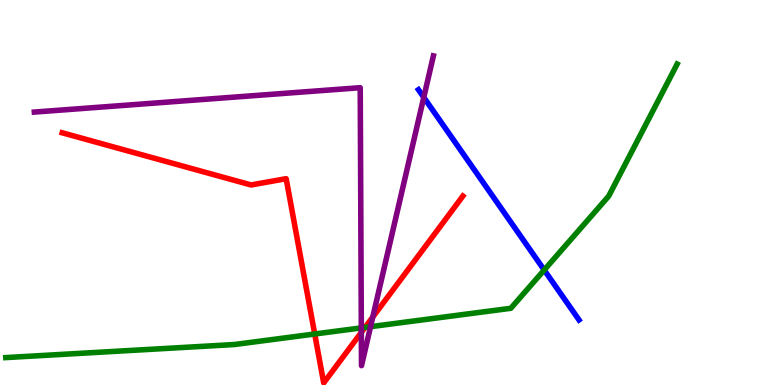[{'lines': ['blue', 'red'], 'intersections': []}, {'lines': ['green', 'red'], 'intersections': [{'x': 4.06, 'y': 1.32}, {'x': 4.71, 'y': 1.5}]}, {'lines': ['purple', 'red'], 'intersections': [{'x': 4.66, 'y': 1.37}, {'x': 4.81, 'y': 1.77}]}, {'lines': ['blue', 'green'], 'intersections': [{'x': 7.02, 'y': 2.99}]}, {'lines': ['blue', 'purple'], 'intersections': [{'x': 5.47, 'y': 7.47}]}, {'lines': ['green', 'purple'], 'intersections': [{'x': 4.66, 'y': 1.48}, {'x': 4.78, 'y': 1.51}]}]